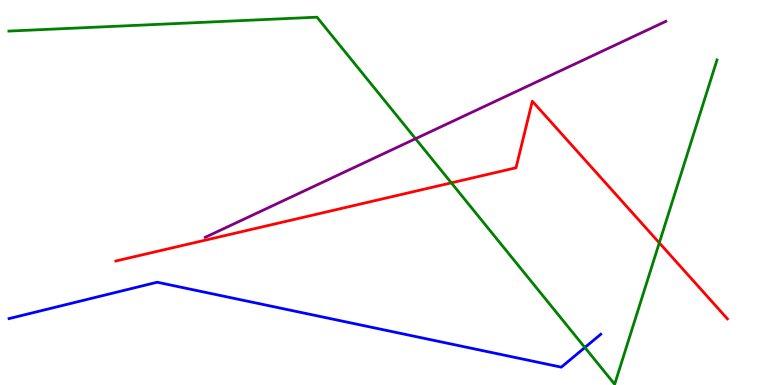[{'lines': ['blue', 'red'], 'intersections': []}, {'lines': ['green', 'red'], 'intersections': [{'x': 5.82, 'y': 5.25}, {'x': 8.51, 'y': 3.69}]}, {'lines': ['purple', 'red'], 'intersections': []}, {'lines': ['blue', 'green'], 'intersections': [{'x': 7.55, 'y': 0.974}]}, {'lines': ['blue', 'purple'], 'intersections': []}, {'lines': ['green', 'purple'], 'intersections': [{'x': 5.36, 'y': 6.4}]}]